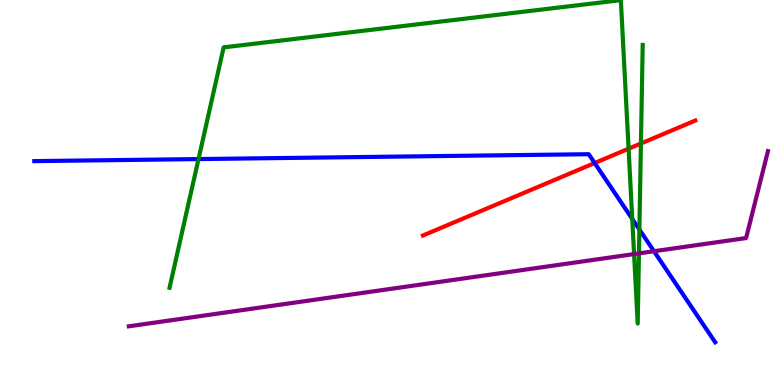[{'lines': ['blue', 'red'], 'intersections': [{'x': 7.67, 'y': 5.77}]}, {'lines': ['green', 'red'], 'intersections': [{'x': 8.11, 'y': 6.14}, {'x': 8.27, 'y': 6.27}]}, {'lines': ['purple', 'red'], 'intersections': []}, {'lines': ['blue', 'green'], 'intersections': [{'x': 2.56, 'y': 5.87}, {'x': 8.16, 'y': 4.31}, {'x': 8.25, 'y': 4.04}]}, {'lines': ['blue', 'purple'], 'intersections': [{'x': 8.44, 'y': 3.47}]}, {'lines': ['green', 'purple'], 'intersections': [{'x': 8.18, 'y': 3.4}, {'x': 8.24, 'y': 3.42}]}]